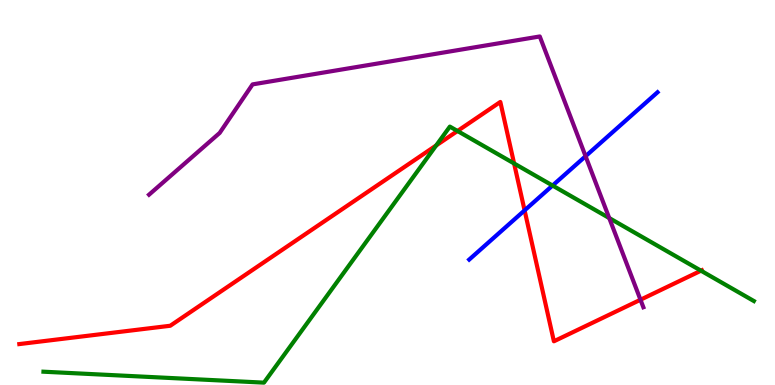[{'lines': ['blue', 'red'], 'intersections': [{'x': 6.77, 'y': 4.54}]}, {'lines': ['green', 'red'], 'intersections': [{'x': 5.63, 'y': 6.22}, {'x': 5.9, 'y': 6.6}, {'x': 6.63, 'y': 5.75}, {'x': 9.05, 'y': 2.97}]}, {'lines': ['purple', 'red'], 'intersections': [{'x': 8.26, 'y': 2.21}]}, {'lines': ['blue', 'green'], 'intersections': [{'x': 7.13, 'y': 5.18}]}, {'lines': ['blue', 'purple'], 'intersections': [{'x': 7.56, 'y': 5.94}]}, {'lines': ['green', 'purple'], 'intersections': [{'x': 7.86, 'y': 4.34}]}]